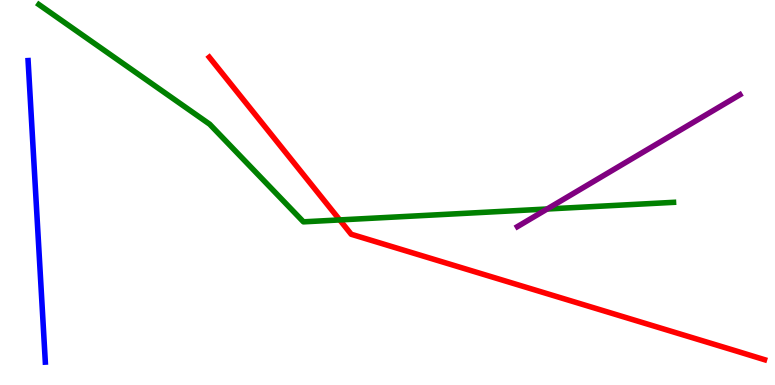[{'lines': ['blue', 'red'], 'intersections': []}, {'lines': ['green', 'red'], 'intersections': [{'x': 4.38, 'y': 4.29}]}, {'lines': ['purple', 'red'], 'intersections': []}, {'lines': ['blue', 'green'], 'intersections': []}, {'lines': ['blue', 'purple'], 'intersections': []}, {'lines': ['green', 'purple'], 'intersections': [{'x': 7.06, 'y': 4.57}]}]